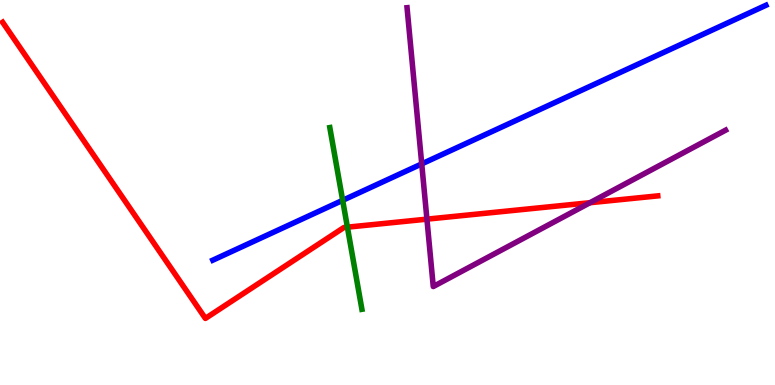[{'lines': ['blue', 'red'], 'intersections': []}, {'lines': ['green', 'red'], 'intersections': [{'x': 4.48, 'y': 4.1}]}, {'lines': ['purple', 'red'], 'intersections': [{'x': 5.51, 'y': 4.31}, {'x': 7.61, 'y': 4.73}]}, {'lines': ['blue', 'green'], 'intersections': [{'x': 4.42, 'y': 4.8}]}, {'lines': ['blue', 'purple'], 'intersections': [{'x': 5.44, 'y': 5.74}]}, {'lines': ['green', 'purple'], 'intersections': []}]